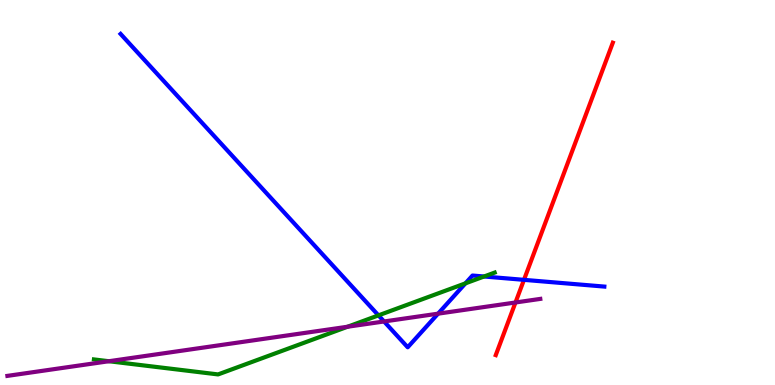[{'lines': ['blue', 'red'], 'intersections': [{'x': 6.76, 'y': 2.73}]}, {'lines': ['green', 'red'], 'intersections': []}, {'lines': ['purple', 'red'], 'intersections': [{'x': 6.65, 'y': 2.14}]}, {'lines': ['blue', 'green'], 'intersections': [{'x': 4.88, 'y': 1.81}, {'x': 6.01, 'y': 2.64}, {'x': 6.25, 'y': 2.82}]}, {'lines': ['blue', 'purple'], 'intersections': [{'x': 4.96, 'y': 1.65}, {'x': 5.65, 'y': 1.85}]}, {'lines': ['green', 'purple'], 'intersections': [{'x': 1.4, 'y': 0.617}, {'x': 4.48, 'y': 1.51}]}]